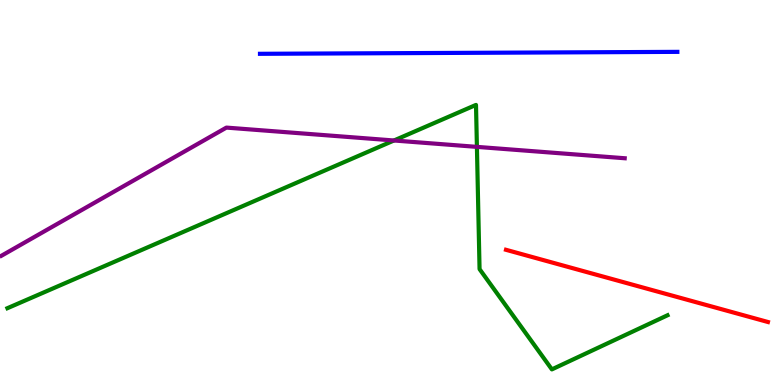[{'lines': ['blue', 'red'], 'intersections': []}, {'lines': ['green', 'red'], 'intersections': []}, {'lines': ['purple', 'red'], 'intersections': []}, {'lines': ['blue', 'green'], 'intersections': []}, {'lines': ['blue', 'purple'], 'intersections': []}, {'lines': ['green', 'purple'], 'intersections': [{'x': 5.08, 'y': 6.35}, {'x': 6.15, 'y': 6.19}]}]